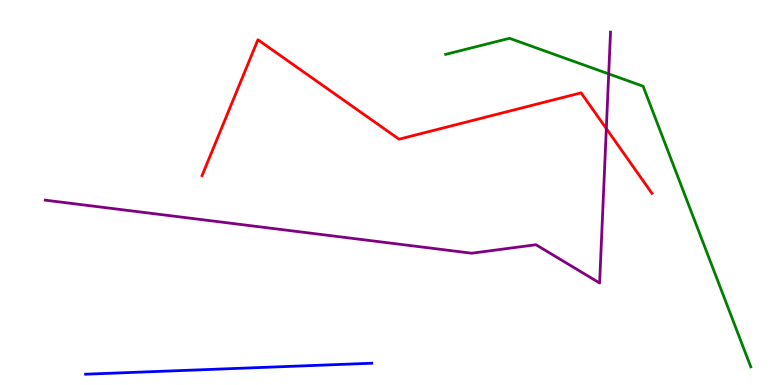[{'lines': ['blue', 'red'], 'intersections': []}, {'lines': ['green', 'red'], 'intersections': []}, {'lines': ['purple', 'red'], 'intersections': [{'x': 7.82, 'y': 6.66}]}, {'lines': ['blue', 'green'], 'intersections': []}, {'lines': ['blue', 'purple'], 'intersections': []}, {'lines': ['green', 'purple'], 'intersections': [{'x': 7.85, 'y': 8.08}]}]